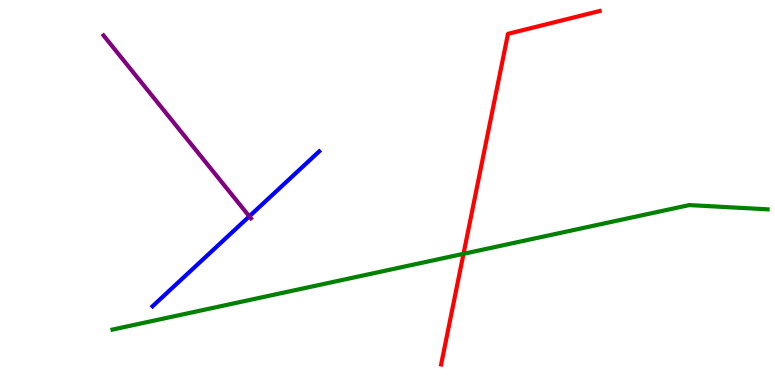[{'lines': ['blue', 'red'], 'intersections': []}, {'lines': ['green', 'red'], 'intersections': [{'x': 5.98, 'y': 3.41}]}, {'lines': ['purple', 'red'], 'intersections': []}, {'lines': ['blue', 'green'], 'intersections': []}, {'lines': ['blue', 'purple'], 'intersections': [{'x': 3.22, 'y': 4.38}]}, {'lines': ['green', 'purple'], 'intersections': []}]